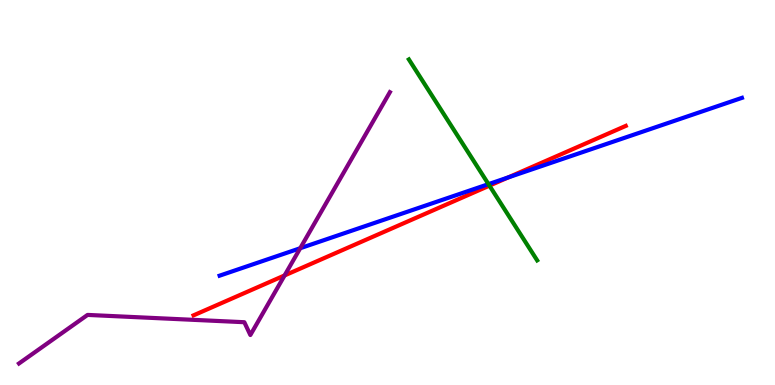[{'lines': ['blue', 'red'], 'intersections': [{'x': 6.56, 'y': 5.39}]}, {'lines': ['green', 'red'], 'intersections': [{'x': 6.32, 'y': 5.18}]}, {'lines': ['purple', 'red'], 'intersections': [{'x': 3.67, 'y': 2.85}]}, {'lines': ['blue', 'green'], 'intersections': [{'x': 6.3, 'y': 5.22}]}, {'lines': ['blue', 'purple'], 'intersections': [{'x': 3.87, 'y': 3.55}]}, {'lines': ['green', 'purple'], 'intersections': []}]